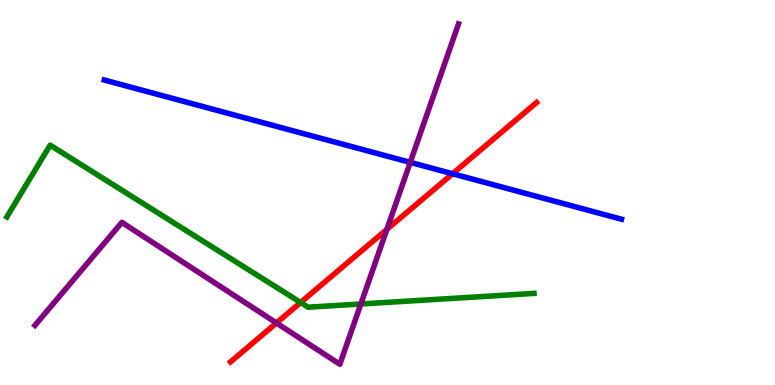[{'lines': ['blue', 'red'], 'intersections': [{'x': 5.84, 'y': 5.49}]}, {'lines': ['green', 'red'], 'intersections': [{'x': 3.88, 'y': 2.14}]}, {'lines': ['purple', 'red'], 'intersections': [{'x': 3.57, 'y': 1.61}, {'x': 4.99, 'y': 4.04}]}, {'lines': ['blue', 'green'], 'intersections': []}, {'lines': ['blue', 'purple'], 'intersections': [{'x': 5.29, 'y': 5.78}]}, {'lines': ['green', 'purple'], 'intersections': [{'x': 4.66, 'y': 2.1}]}]